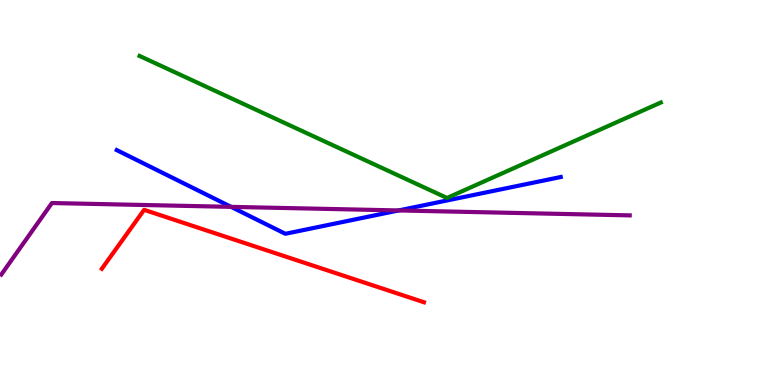[{'lines': ['blue', 'red'], 'intersections': []}, {'lines': ['green', 'red'], 'intersections': []}, {'lines': ['purple', 'red'], 'intersections': []}, {'lines': ['blue', 'green'], 'intersections': []}, {'lines': ['blue', 'purple'], 'intersections': [{'x': 2.98, 'y': 4.63}, {'x': 5.14, 'y': 4.53}]}, {'lines': ['green', 'purple'], 'intersections': []}]